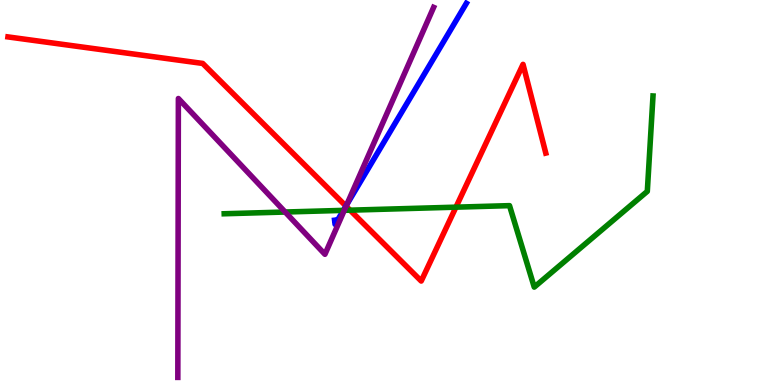[{'lines': ['blue', 'red'], 'intersections': [{'x': 4.46, 'y': 4.65}]}, {'lines': ['green', 'red'], 'intersections': [{'x': 4.52, 'y': 4.54}, {'x': 5.88, 'y': 4.62}]}, {'lines': ['purple', 'red'], 'intersections': [{'x': 4.47, 'y': 4.64}]}, {'lines': ['blue', 'green'], 'intersections': [{'x': 4.43, 'y': 4.54}]}, {'lines': ['blue', 'purple'], 'intersections': [{'x': 4.47, 'y': 4.68}]}, {'lines': ['green', 'purple'], 'intersections': [{'x': 3.68, 'y': 4.49}, {'x': 4.44, 'y': 4.54}]}]